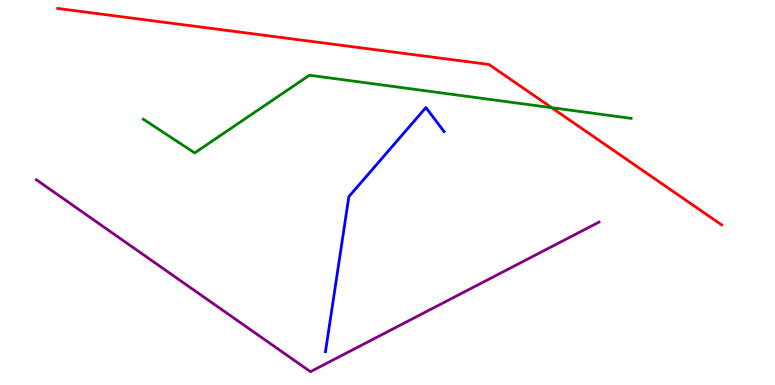[{'lines': ['blue', 'red'], 'intersections': []}, {'lines': ['green', 'red'], 'intersections': [{'x': 7.12, 'y': 7.2}]}, {'lines': ['purple', 'red'], 'intersections': []}, {'lines': ['blue', 'green'], 'intersections': []}, {'lines': ['blue', 'purple'], 'intersections': []}, {'lines': ['green', 'purple'], 'intersections': []}]